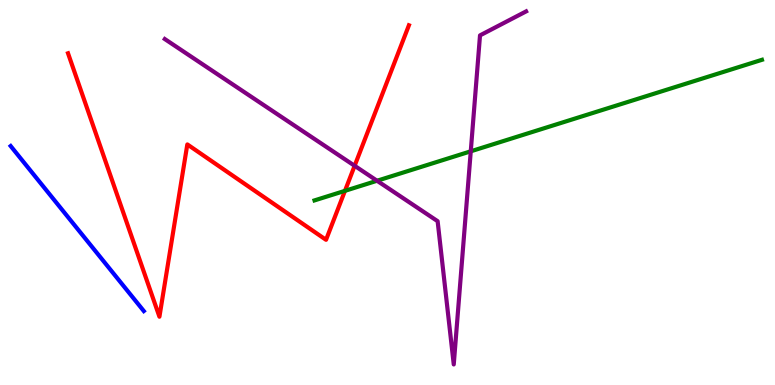[{'lines': ['blue', 'red'], 'intersections': []}, {'lines': ['green', 'red'], 'intersections': [{'x': 4.45, 'y': 5.04}]}, {'lines': ['purple', 'red'], 'intersections': [{'x': 4.58, 'y': 5.69}]}, {'lines': ['blue', 'green'], 'intersections': []}, {'lines': ['blue', 'purple'], 'intersections': []}, {'lines': ['green', 'purple'], 'intersections': [{'x': 4.87, 'y': 5.31}, {'x': 6.07, 'y': 6.07}]}]